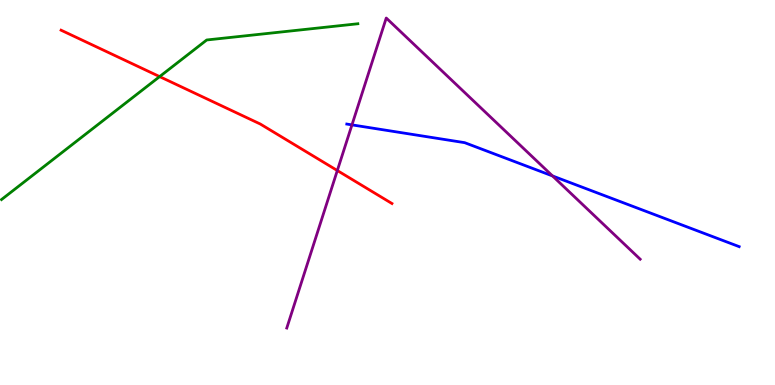[{'lines': ['blue', 'red'], 'intersections': []}, {'lines': ['green', 'red'], 'intersections': [{'x': 2.06, 'y': 8.01}]}, {'lines': ['purple', 'red'], 'intersections': [{'x': 4.35, 'y': 5.57}]}, {'lines': ['blue', 'green'], 'intersections': []}, {'lines': ['blue', 'purple'], 'intersections': [{'x': 4.54, 'y': 6.76}, {'x': 7.13, 'y': 5.43}]}, {'lines': ['green', 'purple'], 'intersections': []}]